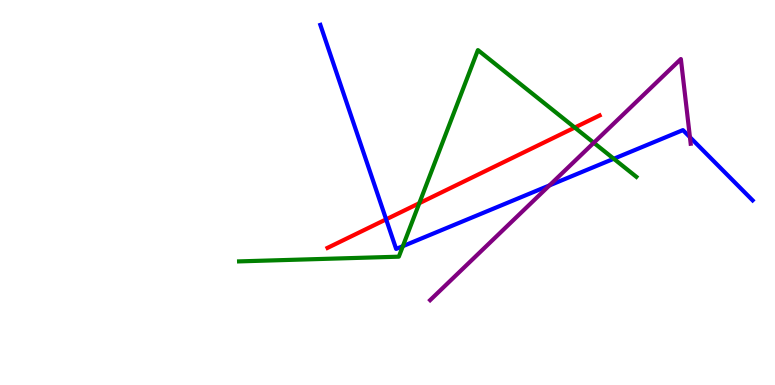[{'lines': ['blue', 'red'], 'intersections': [{'x': 4.98, 'y': 4.3}]}, {'lines': ['green', 'red'], 'intersections': [{'x': 5.41, 'y': 4.72}, {'x': 7.42, 'y': 6.69}]}, {'lines': ['purple', 'red'], 'intersections': []}, {'lines': ['blue', 'green'], 'intersections': [{'x': 5.2, 'y': 3.61}, {'x': 7.92, 'y': 5.88}]}, {'lines': ['blue', 'purple'], 'intersections': [{'x': 7.09, 'y': 5.18}, {'x': 8.9, 'y': 6.44}]}, {'lines': ['green', 'purple'], 'intersections': [{'x': 7.66, 'y': 6.29}]}]